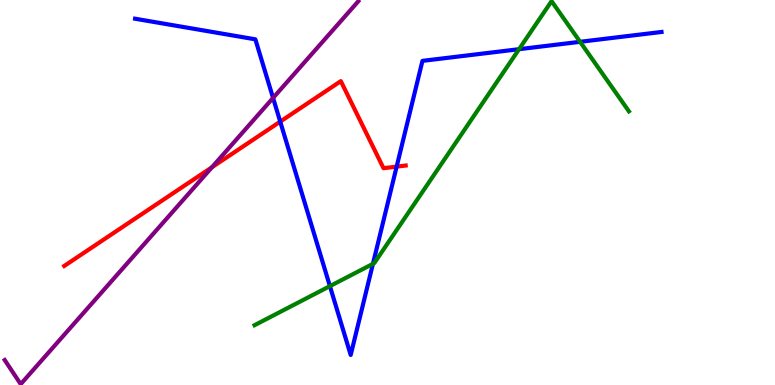[{'lines': ['blue', 'red'], 'intersections': [{'x': 3.62, 'y': 6.84}, {'x': 5.12, 'y': 5.67}]}, {'lines': ['green', 'red'], 'intersections': []}, {'lines': ['purple', 'red'], 'intersections': [{'x': 2.73, 'y': 5.66}]}, {'lines': ['blue', 'green'], 'intersections': [{'x': 4.26, 'y': 2.57}, {'x': 4.81, 'y': 3.15}, {'x': 6.7, 'y': 8.72}, {'x': 7.49, 'y': 8.91}]}, {'lines': ['blue', 'purple'], 'intersections': [{'x': 3.52, 'y': 7.46}]}, {'lines': ['green', 'purple'], 'intersections': []}]